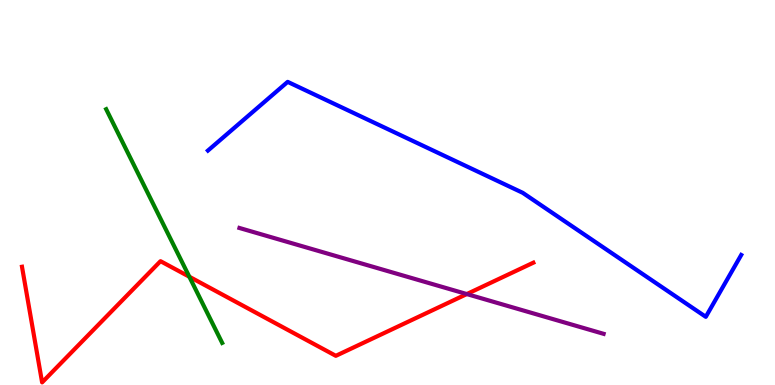[{'lines': ['blue', 'red'], 'intersections': []}, {'lines': ['green', 'red'], 'intersections': [{'x': 2.44, 'y': 2.81}]}, {'lines': ['purple', 'red'], 'intersections': [{'x': 6.02, 'y': 2.36}]}, {'lines': ['blue', 'green'], 'intersections': []}, {'lines': ['blue', 'purple'], 'intersections': []}, {'lines': ['green', 'purple'], 'intersections': []}]